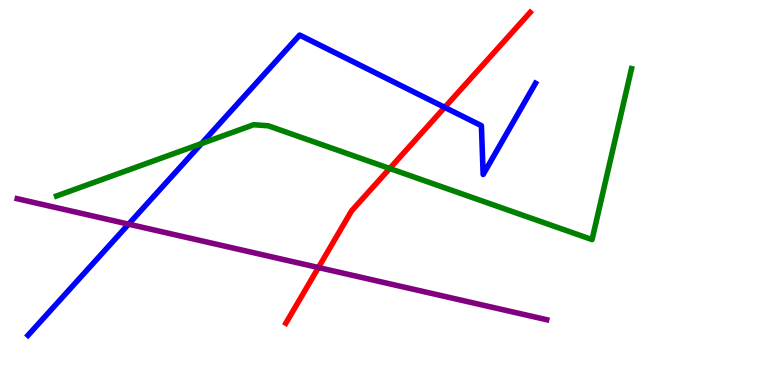[{'lines': ['blue', 'red'], 'intersections': [{'x': 5.74, 'y': 7.21}]}, {'lines': ['green', 'red'], 'intersections': [{'x': 5.03, 'y': 5.62}]}, {'lines': ['purple', 'red'], 'intersections': [{'x': 4.11, 'y': 3.05}]}, {'lines': ['blue', 'green'], 'intersections': [{'x': 2.6, 'y': 6.27}]}, {'lines': ['blue', 'purple'], 'intersections': [{'x': 1.66, 'y': 4.18}]}, {'lines': ['green', 'purple'], 'intersections': []}]